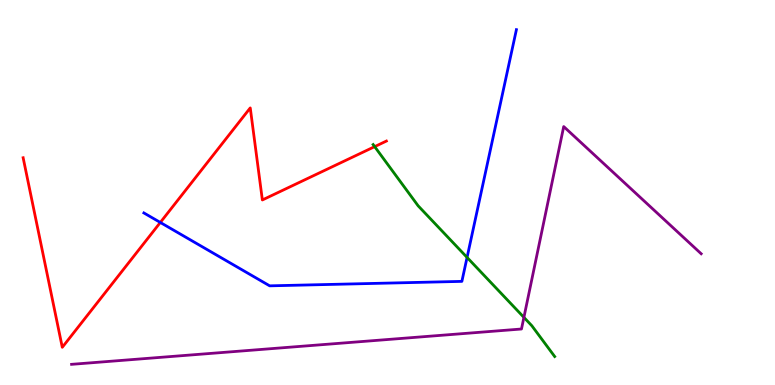[{'lines': ['blue', 'red'], 'intersections': [{'x': 2.07, 'y': 4.22}]}, {'lines': ['green', 'red'], 'intersections': [{'x': 4.83, 'y': 6.19}]}, {'lines': ['purple', 'red'], 'intersections': []}, {'lines': ['blue', 'green'], 'intersections': [{'x': 6.03, 'y': 3.31}]}, {'lines': ['blue', 'purple'], 'intersections': []}, {'lines': ['green', 'purple'], 'intersections': [{'x': 6.76, 'y': 1.76}]}]